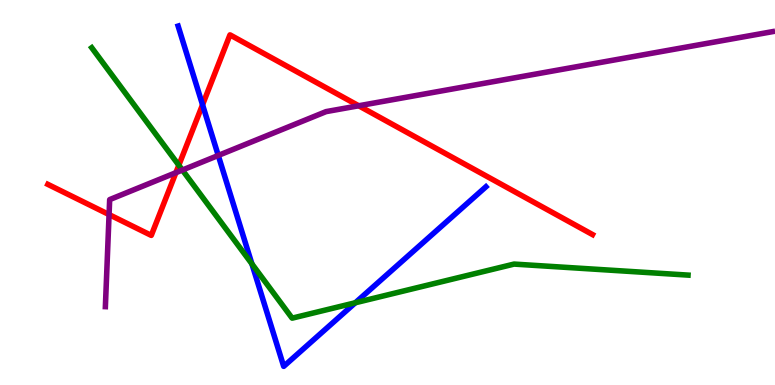[{'lines': ['blue', 'red'], 'intersections': [{'x': 2.61, 'y': 7.28}]}, {'lines': ['green', 'red'], 'intersections': [{'x': 2.31, 'y': 5.71}]}, {'lines': ['purple', 'red'], 'intersections': [{'x': 1.41, 'y': 4.43}, {'x': 2.27, 'y': 5.51}, {'x': 4.63, 'y': 7.25}]}, {'lines': ['blue', 'green'], 'intersections': [{'x': 3.25, 'y': 3.15}, {'x': 4.58, 'y': 2.14}]}, {'lines': ['blue', 'purple'], 'intersections': [{'x': 2.82, 'y': 5.96}]}, {'lines': ['green', 'purple'], 'intersections': [{'x': 2.35, 'y': 5.58}]}]